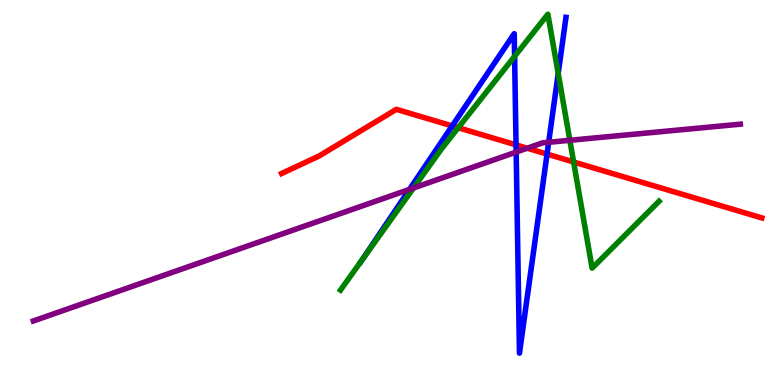[{'lines': ['blue', 'red'], 'intersections': [{'x': 5.83, 'y': 6.73}, {'x': 6.66, 'y': 6.24}, {'x': 7.06, 'y': 6.0}]}, {'lines': ['green', 'red'], 'intersections': [{'x': 5.91, 'y': 6.68}, {'x': 7.4, 'y': 5.79}]}, {'lines': ['purple', 'red'], 'intersections': [{'x': 6.8, 'y': 6.15}]}, {'lines': ['blue', 'green'], 'intersections': [{'x': 4.68, 'y': 3.26}, {'x': 6.64, 'y': 8.54}, {'x': 7.2, 'y': 8.09}]}, {'lines': ['blue', 'purple'], 'intersections': [{'x': 5.28, 'y': 5.08}, {'x': 6.66, 'y': 6.05}, {'x': 7.08, 'y': 6.3}]}, {'lines': ['green', 'purple'], 'intersections': [{'x': 5.34, 'y': 5.12}, {'x': 7.35, 'y': 6.36}]}]